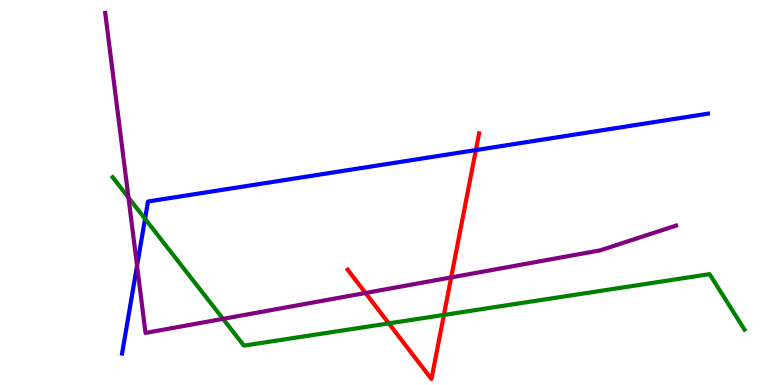[{'lines': ['blue', 'red'], 'intersections': [{'x': 6.14, 'y': 6.1}]}, {'lines': ['green', 'red'], 'intersections': [{'x': 5.02, 'y': 1.6}, {'x': 5.73, 'y': 1.82}]}, {'lines': ['purple', 'red'], 'intersections': [{'x': 4.72, 'y': 2.39}, {'x': 5.82, 'y': 2.79}]}, {'lines': ['blue', 'green'], 'intersections': [{'x': 1.87, 'y': 4.32}]}, {'lines': ['blue', 'purple'], 'intersections': [{'x': 1.77, 'y': 3.1}]}, {'lines': ['green', 'purple'], 'intersections': [{'x': 1.66, 'y': 4.87}, {'x': 2.88, 'y': 1.72}]}]